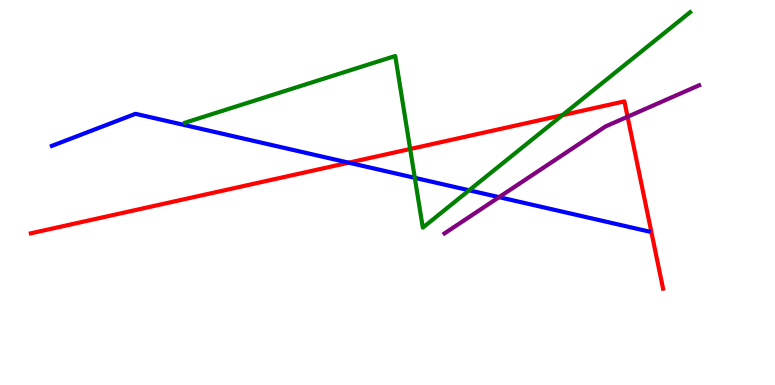[{'lines': ['blue', 'red'], 'intersections': [{'x': 4.5, 'y': 5.77}]}, {'lines': ['green', 'red'], 'intersections': [{'x': 5.29, 'y': 6.13}, {'x': 7.26, 'y': 7.01}]}, {'lines': ['purple', 'red'], 'intersections': [{'x': 8.1, 'y': 6.97}]}, {'lines': ['blue', 'green'], 'intersections': [{'x': 5.35, 'y': 5.38}, {'x': 6.05, 'y': 5.06}]}, {'lines': ['blue', 'purple'], 'intersections': [{'x': 6.44, 'y': 4.88}]}, {'lines': ['green', 'purple'], 'intersections': []}]